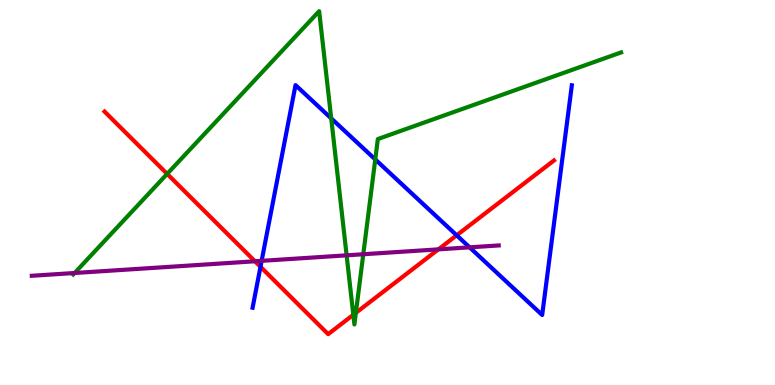[{'lines': ['blue', 'red'], 'intersections': [{'x': 3.36, 'y': 3.07}, {'x': 5.89, 'y': 3.89}]}, {'lines': ['green', 'red'], 'intersections': [{'x': 2.16, 'y': 5.48}, {'x': 4.56, 'y': 1.82}, {'x': 4.59, 'y': 1.87}]}, {'lines': ['purple', 'red'], 'intersections': [{'x': 3.29, 'y': 3.21}, {'x': 5.66, 'y': 3.52}]}, {'lines': ['blue', 'green'], 'intersections': [{'x': 4.27, 'y': 6.93}, {'x': 4.84, 'y': 5.86}]}, {'lines': ['blue', 'purple'], 'intersections': [{'x': 3.38, 'y': 3.22}, {'x': 6.06, 'y': 3.58}]}, {'lines': ['green', 'purple'], 'intersections': [{'x': 0.962, 'y': 2.91}, {'x': 4.47, 'y': 3.37}, {'x': 4.69, 'y': 3.4}]}]